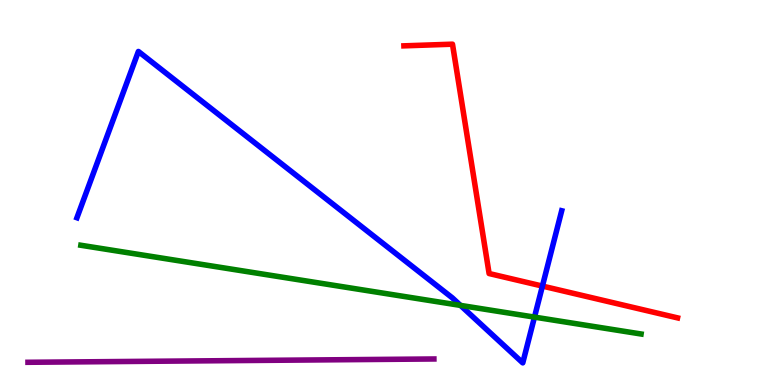[{'lines': ['blue', 'red'], 'intersections': [{'x': 7.0, 'y': 2.57}]}, {'lines': ['green', 'red'], 'intersections': []}, {'lines': ['purple', 'red'], 'intersections': []}, {'lines': ['blue', 'green'], 'intersections': [{'x': 5.94, 'y': 2.07}, {'x': 6.9, 'y': 1.76}]}, {'lines': ['blue', 'purple'], 'intersections': []}, {'lines': ['green', 'purple'], 'intersections': []}]